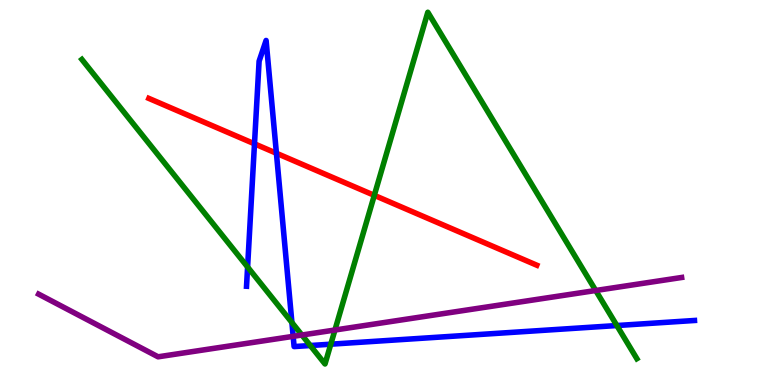[{'lines': ['blue', 'red'], 'intersections': [{'x': 3.28, 'y': 6.26}, {'x': 3.57, 'y': 6.02}]}, {'lines': ['green', 'red'], 'intersections': [{'x': 4.83, 'y': 4.93}]}, {'lines': ['purple', 'red'], 'intersections': []}, {'lines': ['blue', 'green'], 'intersections': [{'x': 3.19, 'y': 3.06}, {'x': 3.77, 'y': 1.62}, {'x': 4.0, 'y': 1.03}, {'x': 4.27, 'y': 1.06}, {'x': 7.96, 'y': 1.54}]}, {'lines': ['blue', 'purple'], 'intersections': [{'x': 3.78, 'y': 1.26}]}, {'lines': ['green', 'purple'], 'intersections': [{'x': 3.9, 'y': 1.3}, {'x': 4.32, 'y': 1.43}, {'x': 7.69, 'y': 2.45}]}]